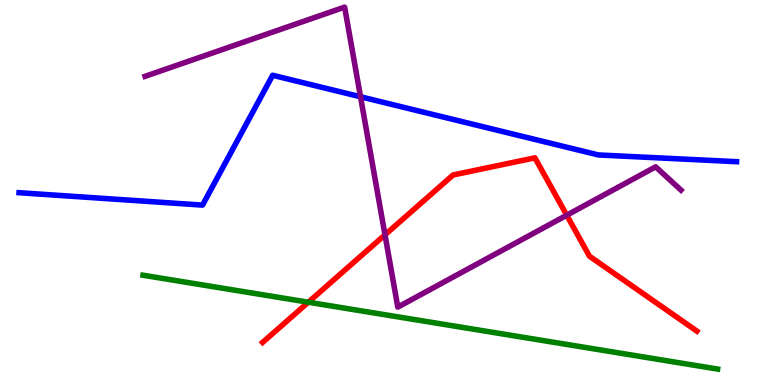[{'lines': ['blue', 'red'], 'intersections': []}, {'lines': ['green', 'red'], 'intersections': [{'x': 3.98, 'y': 2.15}]}, {'lines': ['purple', 'red'], 'intersections': [{'x': 4.97, 'y': 3.9}, {'x': 7.31, 'y': 4.41}]}, {'lines': ['blue', 'green'], 'intersections': []}, {'lines': ['blue', 'purple'], 'intersections': [{'x': 4.65, 'y': 7.49}]}, {'lines': ['green', 'purple'], 'intersections': []}]